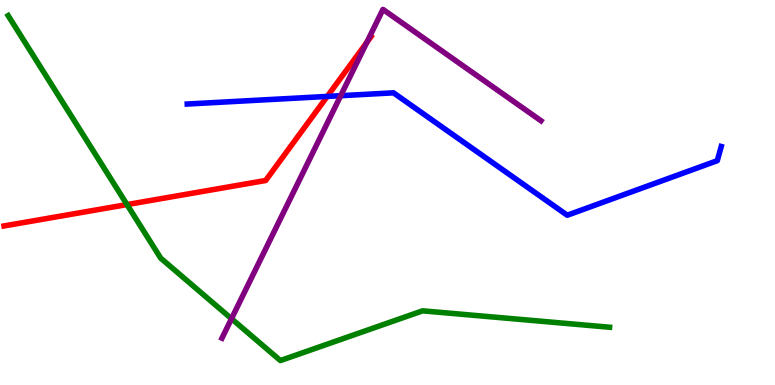[{'lines': ['blue', 'red'], 'intersections': [{'x': 4.22, 'y': 7.5}]}, {'lines': ['green', 'red'], 'intersections': [{'x': 1.64, 'y': 4.69}]}, {'lines': ['purple', 'red'], 'intersections': [{'x': 4.73, 'y': 8.9}]}, {'lines': ['blue', 'green'], 'intersections': []}, {'lines': ['blue', 'purple'], 'intersections': [{'x': 4.4, 'y': 7.51}]}, {'lines': ['green', 'purple'], 'intersections': [{'x': 2.99, 'y': 1.72}]}]